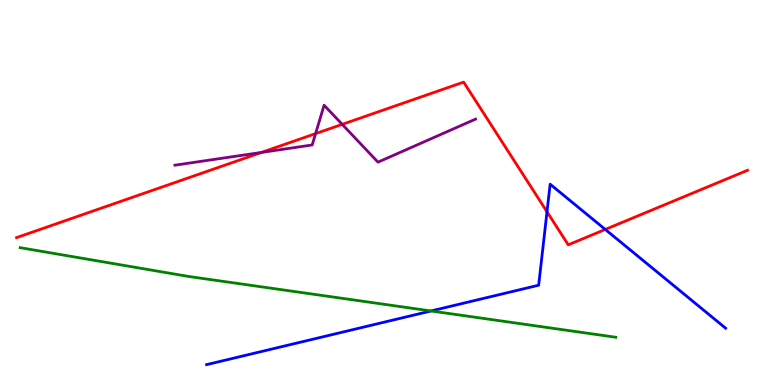[{'lines': ['blue', 'red'], 'intersections': [{'x': 7.06, 'y': 4.5}, {'x': 7.81, 'y': 4.04}]}, {'lines': ['green', 'red'], 'intersections': []}, {'lines': ['purple', 'red'], 'intersections': [{'x': 3.37, 'y': 6.04}, {'x': 4.07, 'y': 6.53}, {'x': 4.42, 'y': 6.77}]}, {'lines': ['blue', 'green'], 'intersections': [{'x': 5.56, 'y': 1.92}]}, {'lines': ['blue', 'purple'], 'intersections': []}, {'lines': ['green', 'purple'], 'intersections': []}]